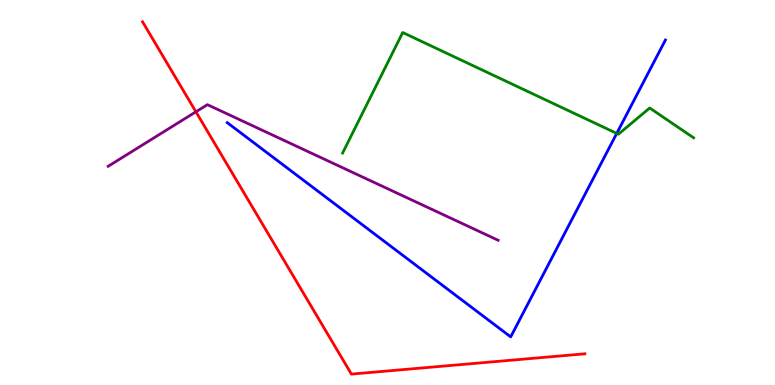[{'lines': ['blue', 'red'], 'intersections': []}, {'lines': ['green', 'red'], 'intersections': []}, {'lines': ['purple', 'red'], 'intersections': [{'x': 2.53, 'y': 7.1}]}, {'lines': ['blue', 'green'], 'intersections': [{'x': 7.96, 'y': 6.53}]}, {'lines': ['blue', 'purple'], 'intersections': []}, {'lines': ['green', 'purple'], 'intersections': []}]